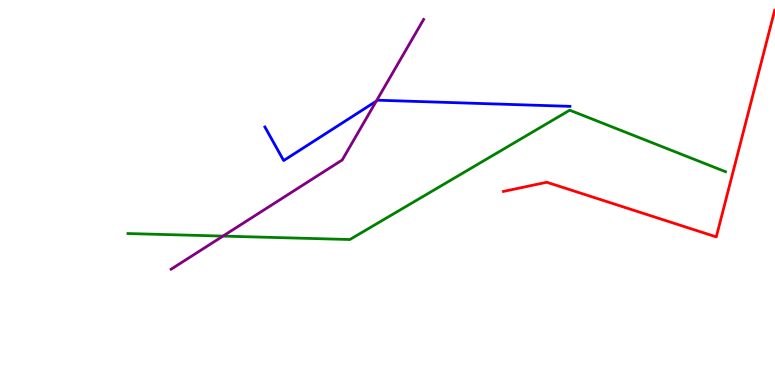[{'lines': ['blue', 'red'], 'intersections': []}, {'lines': ['green', 'red'], 'intersections': []}, {'lines': ['purple', 'red'], 'intersections': []}, {'lines': ['blue', 'green'], 'intersections': []}, {'lines': ['blue', 'purple'], 'intersections': [{'x': 4.86, 'y': 7.37}]}, {'lines': ['green', 'purple'], 'intersections': [{'x': 2.88, 'y': 3.87}]}]